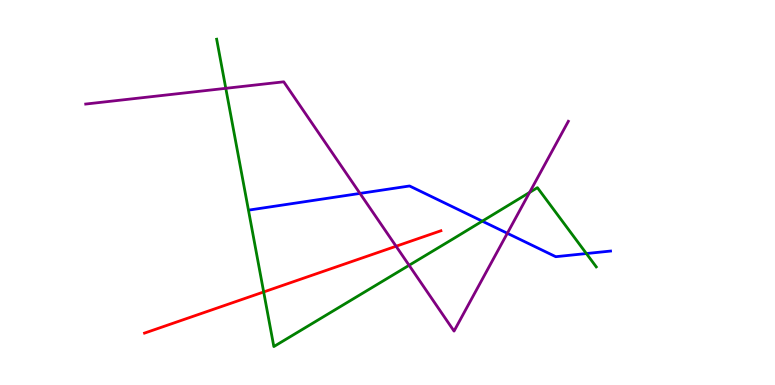[{'lines': ['blue', 'red'], 'intersections': []}, {'lines': ['green', 'red'], 'intersections': [{'x': 3.4, 'y': 2.42}]}, {'lines': ['purple', 'red'], 'intersections': [{'x': 5.11, 'y': 3.6}]}, {'lines': ['blue', 'green'], 'intersections': [{'x': 6.22, 'y': 4.26}, {'x': 7.57, 'y': 3.41}]}, {'lines': ['blue', 'purple'], 'intersections': [{'x': 4.64, 'y': 4.98}, {'x': 6.55, 'y': 3.94}]}, {'lines': ['green', 'purple'], 'intersections': [{'x': 2.91, 'y': 7.71}, {'x': 5.28, 'y': 3.11}, {'x': 6.83, 'y': 5.0}]}]